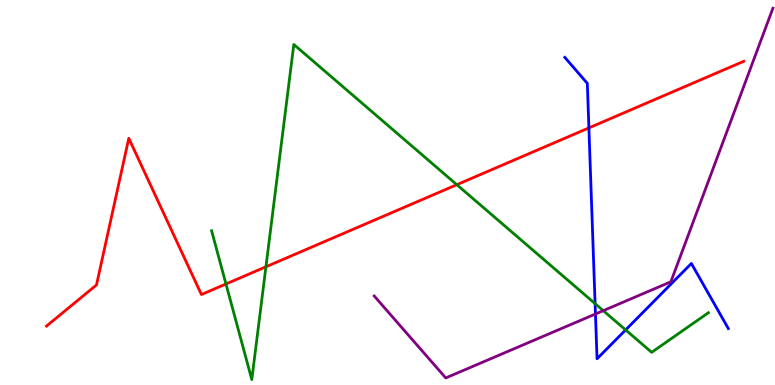[{'lines': ['blue', 'red'], 'intersections': [{'x': 7.6, 'y': 6.68}]}, {'lines': ['green', 'red'], 'intersections': [{'x': 2.92, 'y': 2.62}, {'x': 3.43, 'y': 3.07}, {'x': 5.89, 'y': 5.2}]}, {'lines': ['purple', 'red'], 'intersections': []}, {'lines': ['blue', 'green'], 'intersections': [{'x': 7.68, 'y': 2.11}, {'x': 8.07, 'y': 1.43}]}, {'lines': ['blue', 'purple'], 'intersections': [{'x': 7.68, 'y': 1.84}]}, {'lines': ['green', 'purple'], 'intersections': [{'x': 7.78, 'y': 1.93}]}]